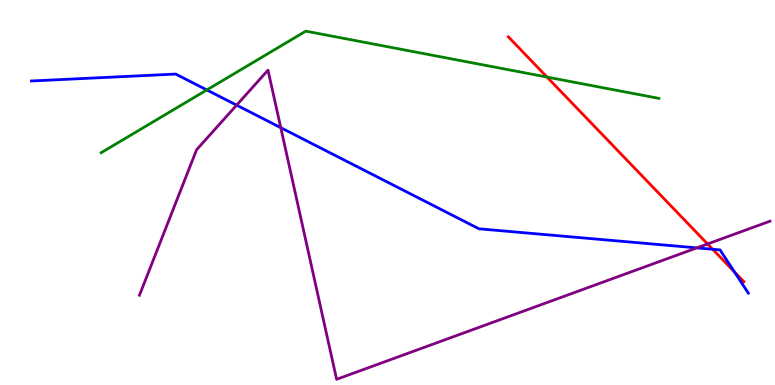[{'lines': ['blue', 'red'], 'intersections': [{'x': 9.2, 'y': 3.53}, {'x': 9.48, 'y': 2.94}]}, {'lines': ['green', 'red'], 'intersections': [{'x': 7.06, 'y': 8.0}]}, {'lines': ['purple', 'red'], 'intersections': [{'x': 9.13, 'y': 3.66}]}, {'lines': ['blue', 'green'], 'intersections': [{'x': 2.67, 'y': 7.66}]}, {'lines': ['blue', 'purple'], 'intersections': [{'x': 3.05, 'y': 7.27}, {'x': 3.62, 'y': 6.68}, {'x': 8.99, 'y': 3.56}]}, {'lines': ['green', 'purple'], 'intersections': []}]